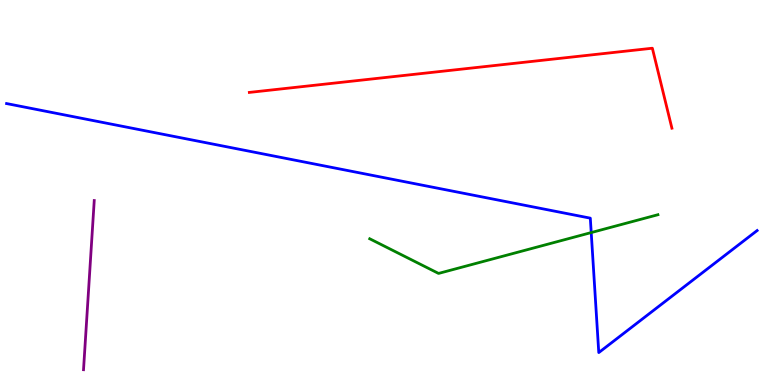[{'lines': ['blue', 'red'], 'intersections': []}, {'lines': ['green', 'red'], 'intersections': []}, {'lines': ['purple', 'red'], 'intersections': []}, {'lines': ['blue', 'green'], 'intersections': [{'x': 7.63, 'y': 3.96}]}, {'lines': ['blue', 'purple'], 'intersections': []}, {'lines': ['green', 'purple'], 'intersections': []}]